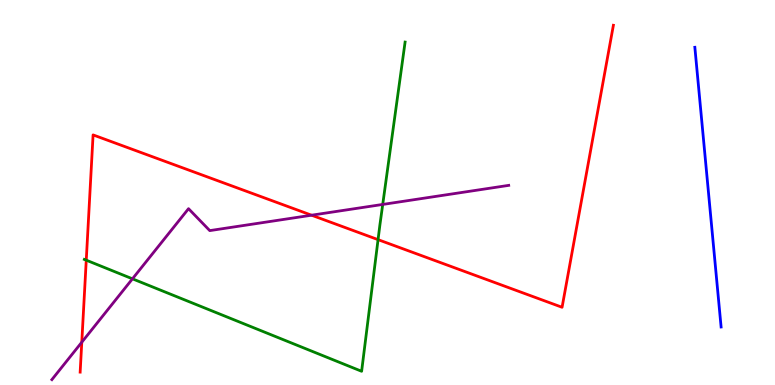[{'lines': ['blue', 'red'], 'intersections': []}, {'lines': ['green', 'red'], 'intersections': [{'x': 1.11, 'y': 3.24}, {'x': 4.88, 'y': 3.78}]}, {'lines': ['purple', 'red'], 'intersections': [{'x': 1.06, 'y': 1.11}, {'x': 4.02, 'y': 4.41}]}, {'lines': ['blue', 'green'], 'intersections': []}, {'lines': ['blue', 'purple'], 'intersections': []}, {'lines': ['green', 'purple'], 'intersections': [{'x': 1.71, 'y': 2.76}, {'x': 4.94, 'y': 4.69}]}]